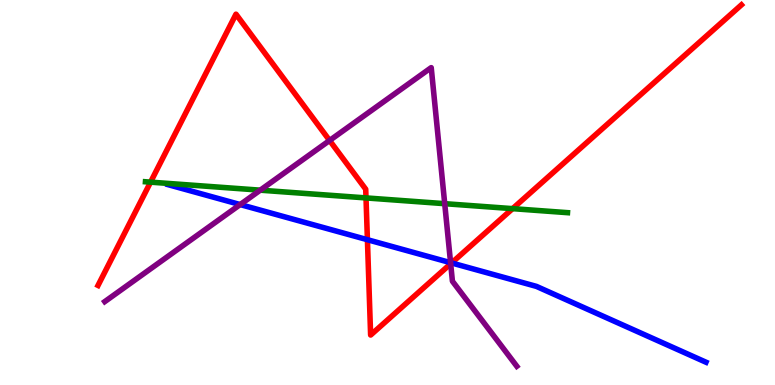[{'lines': ['blue', 'red'], 'intersections': [{'x': 4.74, 'y': 3.77}, {'x': 5.83, 'y': 3.17}]}, {'lines': ['green', 'red'], 'intersections': [{'x': 1.94, 'y': 5.27}, {'x': 4.72, 'y': 4.86}, {'x': 6.61, 'y': 4.58}]}, {'lines': ['purple', 'red'], 'intersections': [{'x': 4.25, 'y': 6.35}, {'x': 5.82, 'y': 3.15}]}, {'lines': ['blue', 'green'], 'intersections': []}, {'lines': ['blue', 'purple'], 'intersections': [{'x': 3.1, 'y': 4.69}, {'x': 5.81, 'y': 3.18}]}, {'lines': ['green', 'purple'], 'intersections': [{'x': 3.36, 'y': 5.06}, {'x': 5.74, 'y': 4.71}]}]